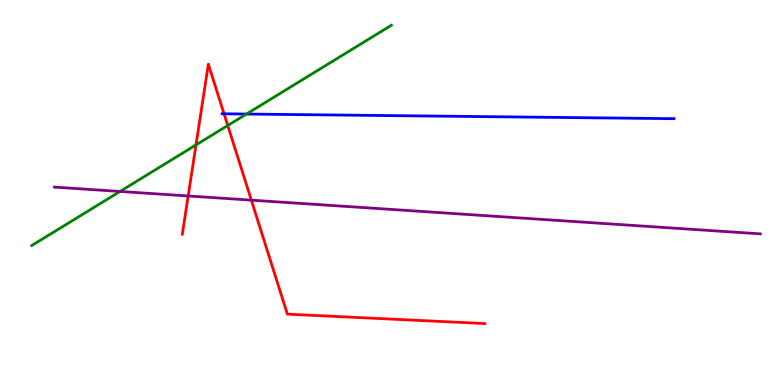[{'lines': ['blue', 'red'], 'intersections': [{'x': 2.89, 'y': 7.04}]}, {'lines': ['green', 'red'], 'intersections': [{'x': 2.53, 'y': 6.24}, {'x': 2.94, 'y': 6.74}]}, {'lines': ['purple', 'red'], 'intersections': [{'x': 2.43, 'y': 4.91}, {'x': 3.24, 'y': 4.8}]}, {'lines': ['blue', 'green'], 'intersections': [{'x': 3.18, 'y': 7.04}]}, {'lines': ['blue', 'purple'], 'intersections': []}, {'lines': ['green', 'purple'], 'intersections': [{'x': 1.55, 'y': 5.03}]}]